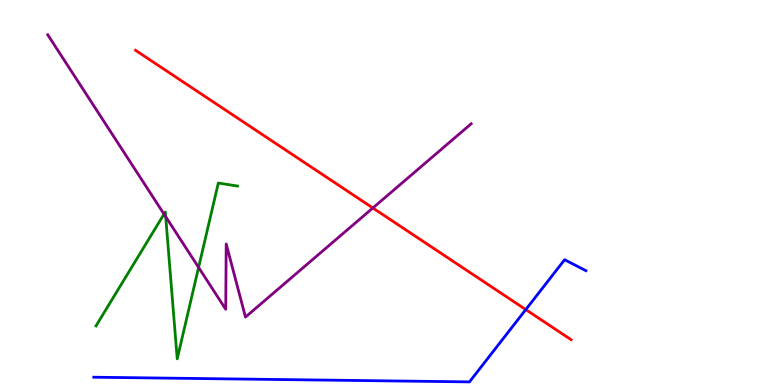[{'lines': ['blue', 'red'], 'intersections': [{'x': 6.78, 'y': 1.96}]}, {'lines': ['green', 'red'], 'intersections': []}, {'lines': ['purple', 'red'], 'intersections': [{'x': 4.81, 'y': 4.6}]}, {'lines': ['blue', 'green'], 'intersections': []}, {'lines': ['blue', 'purple'], 'intersections': []}, {'lines': ['green', 'purple'], 'intersections': [{'x': 2.12, 'y': 4.44}, {'x': 2.14, 'y': 4.37}, {'x': 2.56, 'y': 3.05}]}]